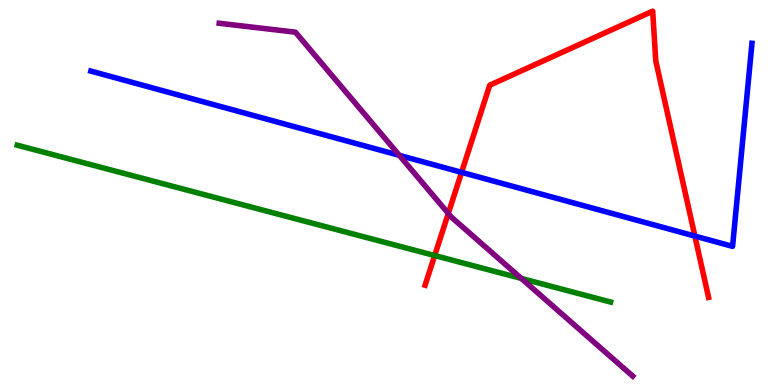[{'lines': ['blue', 'red'], 'intersections': [{'x': 5.96, 'y': 5.52}, {'x': 8.97, 'y': 3.87}]}, {'lines': ['green', 'red'], 'intersections': [{'x': 5.61, 'y': 3.36}]}, {'lines': ['purple', 'red'], 'intersections': [{'x': 5.78, 'y': 4.46}]}, {'lines': ['blue', 'green'], 'intersections': []}, {'lines': ['blue', 'purple'], 'intersections': [{'x': 5.15, 'y': 5.97}]}, {'lines': ['green', 'purple'], 'intersections': [{'x': 6.73, 'y': 2.77}]}]